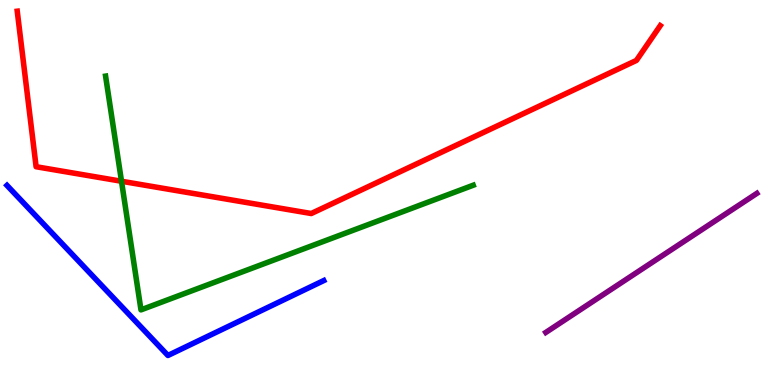[{'lines': ['blue', 'red'], 'intersections': []}, {'lines': ['green', 'red'], 'intersections': [{'x': 1.57, 'y': 5.29}]}, {'lines': ['purple', 'red'], 'intersections': []}, {'lines': ['blue', 'green'], 'intersections': []}, {'lines': ['blue', 'purple'], 'intersections': []}, {'lines': ['green', 'purple'], 'intersections': []}]